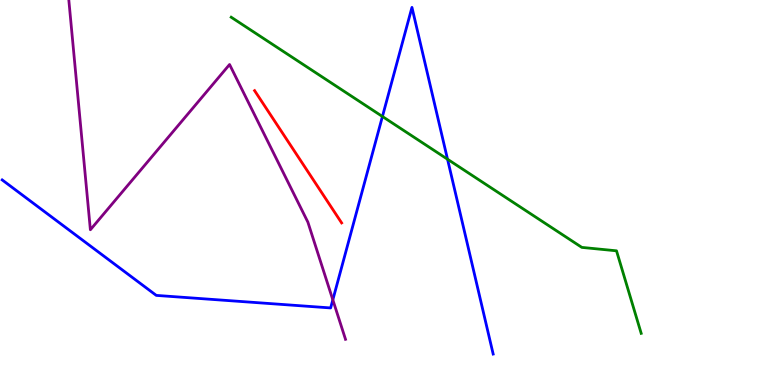[{'lines': ['blue', 'red'], 'intersections': []}, {'lines': ['green', 'red'], 'intersections': []}, {'lines': ['purple', 'red'], 'intersections': []}, {'lines': ['blue', 'green'], 'intersections': [{'x': 4.93, 'y': 6.97}, {'x': 5.77, 'y': 5.86}]}, {'lines': ['blue', 'purple'], 'intersections': [{'x': 4.29, 'y': 2.21}]}, {'lines': ['green', 'purple'], 'intersections': []}]